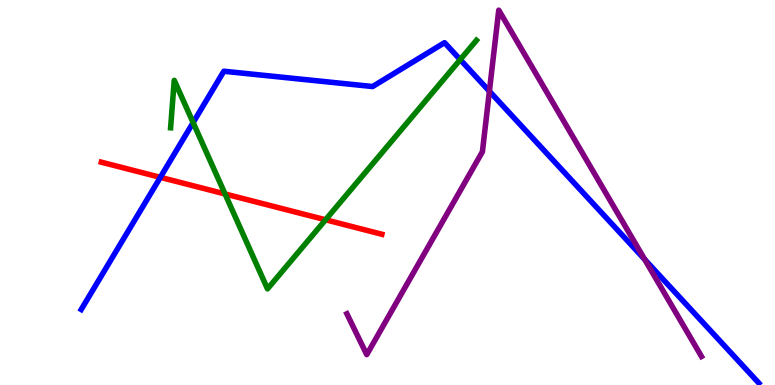[{'lines': ['blue', 'red'], 'intersections': [{'x': 2.07, 'y': 5.39}]}, {'lines': ['green', 'red'], 'intersections': [{'x': 2.9, 'y': 4.96}, {'x': 4.2, 'y': 4.29}]}, {'lines': ['purple', 'red'], 'intersections': []}, {'lines': ['blue', 'green'], 'intersections': [{'x': 2.49, 'y': 6.82}, {'x': 5.94, 'y': 8.45}]}, {'lines': ['blue', 'purple'], 'intersections': [{'x': 6.31, 'y': 7.63}, {'x': 8.32, 'y': 3.26}]}, {'lines': ['green', 'purple'], 'intersections': []}]